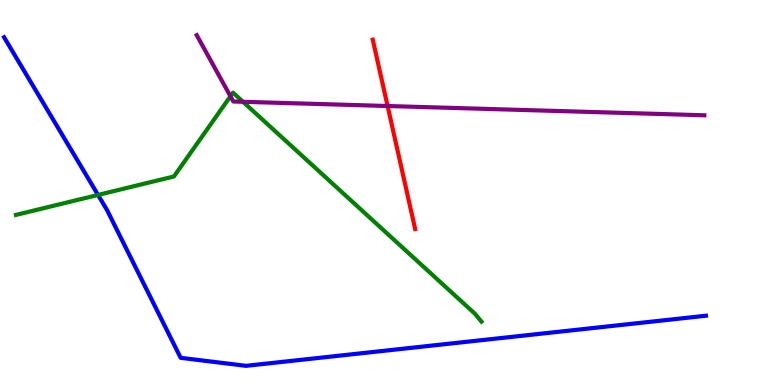[{'lines': ['blue', 'red'], 'intersections': []}, {'lines': ['green', 'red'], 'intersections': []}, {'lines': ['purple', 'red'], 'intersections': [{'x': 5.0, 'y': 7.25}]}, {'lines': ['blue', 'green'], 'intersections': [{'x': 1.26, 'y': 4.94}]}, {'lines': ['blue', 'purple'], 'intersections': []}, {'lines': ['green', 'purple'], 'intersections': [{'x': 2.97, 'y': 7.5}, {'x': 3.14, 'y': 7.36}]}]